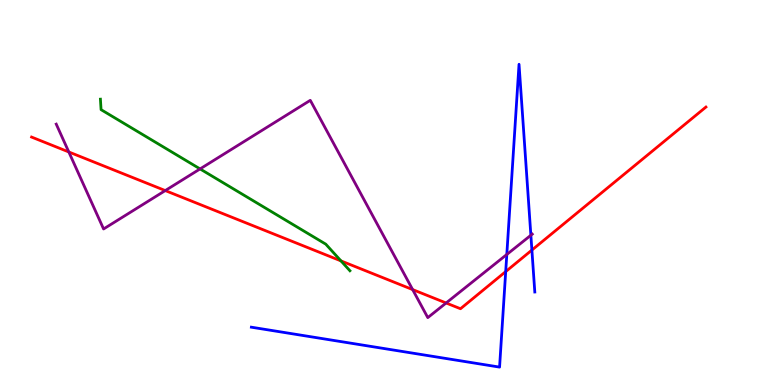[{'lines': ['blue', 'red'], 'intersections': [{'x': 6.53, 'y': 2.95}, {'x': 6.86, 'y': 3.5}]}, {'lines': ['green', 'red'], 'intersections': [{'x': 4.4, 'y': 3.22}]}, {'lines': ['purple', 'red'], 'intersections': [{'x': 0.888, 'y': 6.05}, {'x': 2.13, 'y': 5.05}, {'x': 5.32, 'y': 2.48}, {'x': 5.76, 'y': 2.13}]}, {'lines': ['blue', 'green'], 'intersections': []}, {'lines': ['blue', 'purple'], 'intersections': [{'x': 6.54, 'y': 3.39}, {'x': 6.85, 'y': 3.89}]}, {'lines': ['green', 'purple'], 'intersections': [{'x': 2.58, 'y': 5.61}]}]